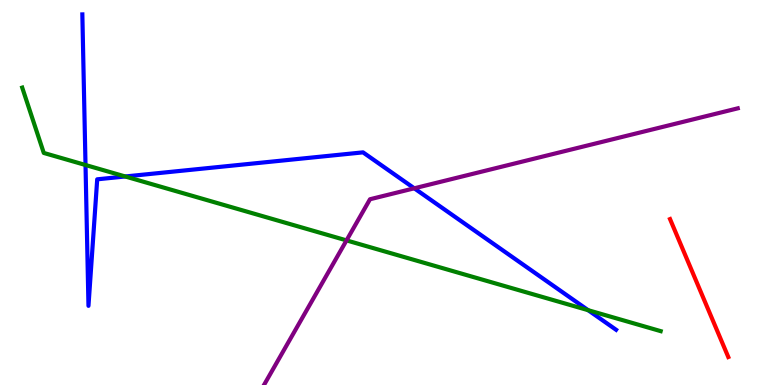[{'lines': ['blue', 'red'], 'intersections': []}, {'lines': ['green', 'red'], 'intersections': []}, {'lines': ['purple', 'red'], 'intersections': []}, {'lines': ['blue', 'green'], 'intersections': [{'x': 1.1, 'y': 5.71}, {'x': 1.62, 'y': 5.42}, {'x': 7.59, 'y': 1.94}]}, {'lines': ['blue', 'purple'], 'intersections': [{'x': 5.35, 'y': 5.11}]}, {'lines': ['green', 'purple'], 'intersections': [{'x': 4.47, 'y': 3.76}]}]